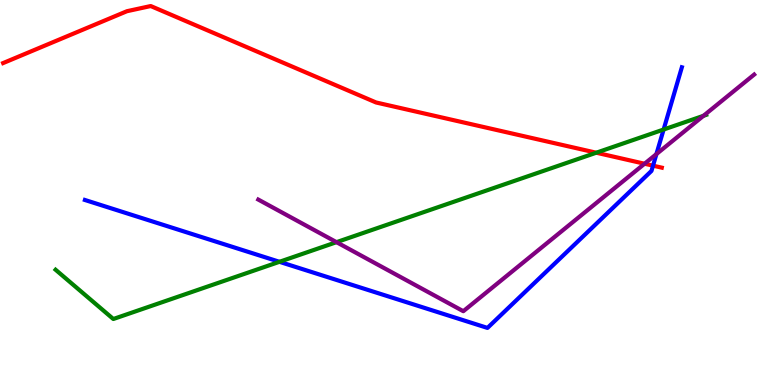[{'lines': ['blue', 'red'], 'intersections': [{'x': 8.43, 'y': 5.7}]}, {'lines': ['green', 'red'], 'intersections': [{'x': 7.69, 'y': 6.03}]}, {'lines': ['purple', 'red'], 'intersections': [{'x': 8.32, 'y': 5.75}]}, {'lines': ['blue', 'green'], 'intersections': [{'x': 3.61, 'y': 3.2}, {'x': 8.56, 'y': 6.64}]}, {'lines': ['blue', 'purple'], 'intersections': [{'x': 8.47, 'y': 6.0}]}, {'lines': ['green', 'purple'], 'intersections': [{'x': 4.34, 'y': 3.71}, {'x': 9.08, 'y': 6.99}]}]